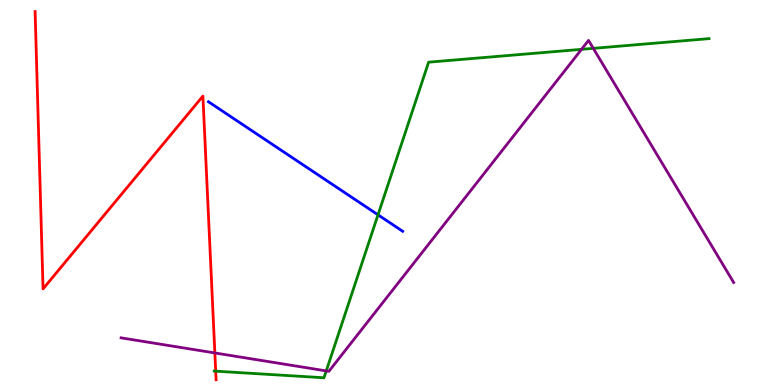[{'lines': ['blue', 'red'], 'intersections': []}, {'lines': ['green', 'red'], 'intersections': [{'x': 2.78, 'y': 0.359}]}, {'lines': ['purple', 'red'], 'intersections': [{'x': 2.77, 'y': 0.832}]}, {'lines': ['blue', 'green'], 'intersections': [{'x': 4.88, 'y': 4.42}]}, {'lines': ['blue', 'purple'], 'intersections': []}, {'lines': ['green', 'purple'], 'intersections': [{'x': 4.21, 'y': 0.366}, {'x': 7.5, 'y': 8.72}, {'x': 7.66, 'y': 8.74}]}]